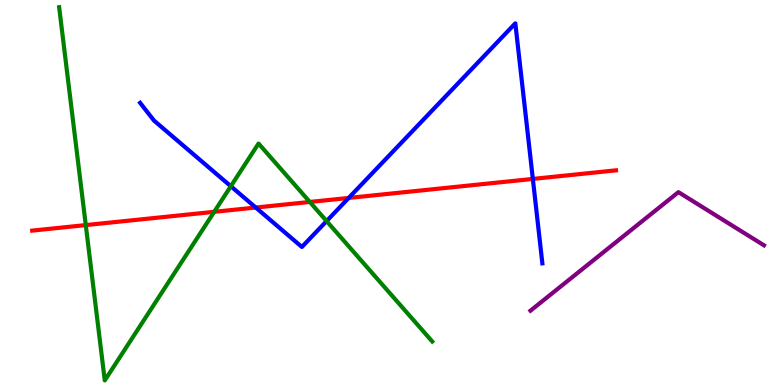[{'lines': ['blue', 'red'], 'intersections': [{'x': 3.3, 'y': 4.61}, {'x': 4.5, 'y': 4.86}, {'x': 6.88, 'y': 5.35}]}, {'lines': ['green', 'red'], 'intersections': [{'x': 1.11, 'y': 4.15}, {'x': 2.76, 'y': 4.5}, {'x': 4.0, 'y': 4.75}]}, {'lines': ['purple', 'red'], 'intersections': []}, {'lines': ['blue', 'green'], 'intersections': [{'x': 2.98, 'y': 5.16}, {'x': 4.21, 'y': 4.26}]}, {'lines': ['blue', 'purple'], 'intersections': []}, {'lines': ['green', 'purple'], 'intersections': []}]